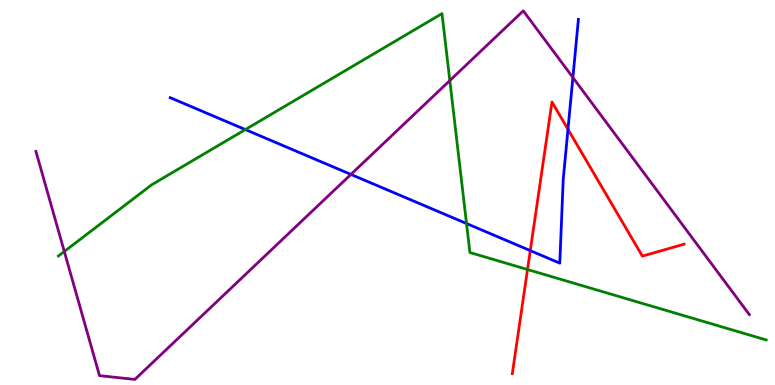[{'lines': ['blue', 'red'], 'intersections': [{'x': 6.84, 'y': 3.49}, {'x': 7.33, 'y': 6.64}]}, {'lines': ['green', 'red'], 'intersections': [{'x': 6.81, 'y': 3.0}]}, {'lines': ['purple', 'red'], 'intersections': []}, {'lines': ['blue', 'green'], 'intersections': [{'x': 3.17, 'y': 6.63}, {'x': 6.02, 'y': 4.19}]}, {'lines': ['blue', 'purple'], 'intersections': [{'x': 4.53, 'y': 5.47}, {'x': 7.39, 'y': 7.99}]}, {'lines': ['green', 'purple'], 'intersections': [{'x': 0.83, 'y': 3.47}, {'x': 5.8, 'y': 7.91}]}]